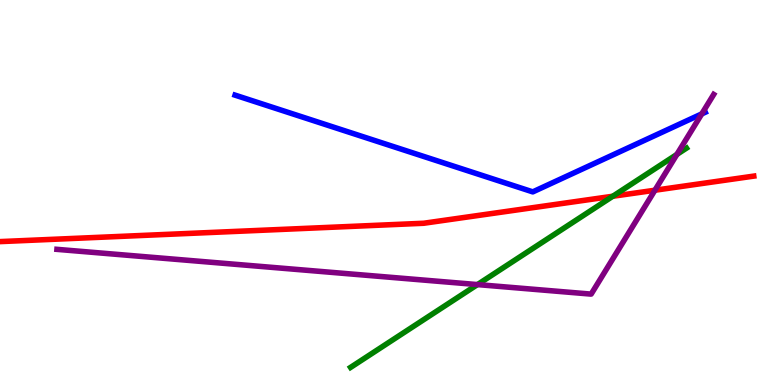[{'lines': ['blue', 'red'], 'intersections': []}, {'lines': ['green', 'red'], 'intersections': [{'x': 7.91, 'y': 4.9}]}, {'lines': ['purple', 'red'], 'intersections': [{'x': 8.45, 'y': 5.06}]}, {'lines': ['blue', 'green'], 'intersections': []}, {'lines': ['blue', 'purple'], 'intersections': [{'x': 9.06, 'y': 7.04}]}, {'lines': ['green', 'purple'], 'intersections': [{'x': 6.16, 'y': 2.61}, {'x': 8.73, 'y': 5.99}]}]